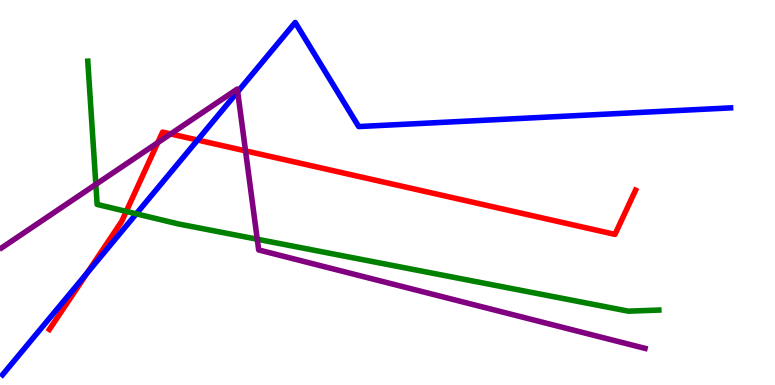[{'lines': ['blue', 'red'], 'intersections': [{'x': 1.13, 'y': 2.92}, {'x': 2.55, 'y': 6.36}]}, {'lines': ['green', 'red'], 'intersections': [{'x': 1.63, 'y': 4.51}]}, {'lines': ['purple', 'red'], 'intersections': [{'x': 2.04, 'y': 6.29}, {'x': 2.2, 'y': 6.52}, {'x': 3.17, 'y': 6.08}]}, {'lines': ['blue', 'green'], 'intersections': [{'x': 1.76, 'y': 4.45}]}, {'lines': ['blue', 'purple'], 'intersections': [{'x': 3.07, 'y': 7.62}]}, {'lines': ['green', 'purple'], 'intersections': [{'x': 1.24, 'y': 5.21}, {'x': 3.32, 'y': 3.79}]}]